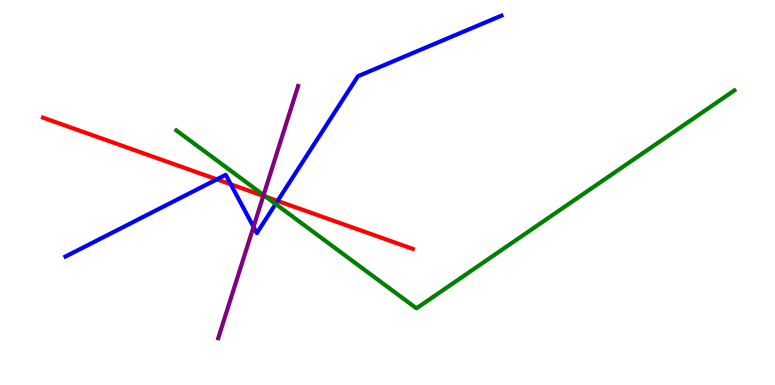[{'lines': ['blue', 'red'], 'intersections': [{'x': 2.8, 'y': 5.34}, {'x': 2.98, 'y': 5.21}, {'x': 3.58, 'y': 4.78}]}, {'lines': ['green', 'red'], 'intersections': [{'x': 3.43, 'y': 4.89}]}, {'lines': ['purple', 'red'], 'intersections': [{'x': 3.4, 'y': 4.91}]}, {'lines': ['blue', 'green'], 'intersections': [{'x': 3.56, 'y': 4.7}]}, {'lines': ['blue', 'purple'], 'intersections': [{'x': 3.27, 'y': 4.11}]}, {'lines': ['green', 'purple'], 'intersections': [{'x': 3.4, 'y': 4.93}]}]